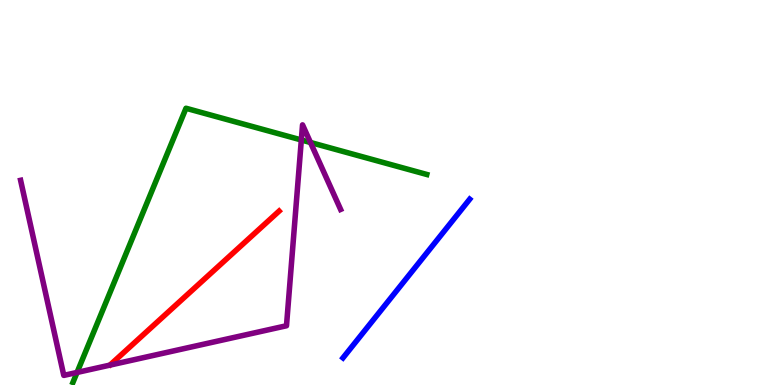[{'lines': ['blue', 'red'], 'intersections': []}, {'lines': ['green', 'red'], 'intersections': []}, {'lines': ['purple', 'red'], 'intersections': []}, {'lines': ['blue', 'green'], 'intersections': []}, {'lines': ['blue', 'purple'], 'intersections': []}, {'lines': ['green', 'purple'], 'intersections': [{'x': 0.994, 'y': 0.326}, {'x': 3.89, 'y': 6.36}, {'x': 4.01, 'y': 6.3}]}]